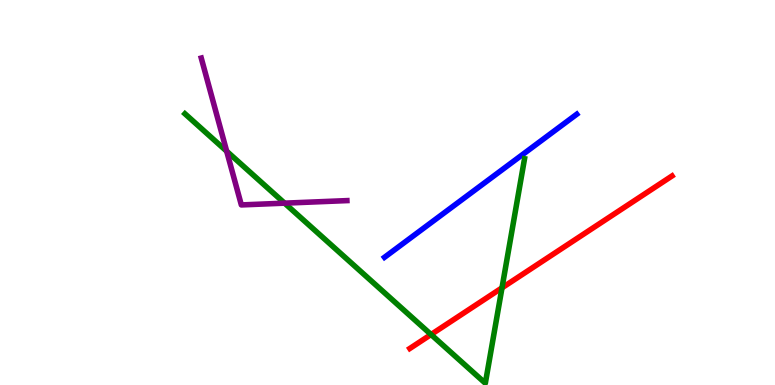[{'lines': ['blue', 'red'], 'intersections': []}, {'lines': ['green', 'red'], 'intersections': [{'x': 5.56, 'y': 1.31}, {'x': 6.48, 'y': 2.52}]}, {'lines': ['purple', 'red'], 'intersections': []}, {'lines': ['blue', 'green'], 'intersections': []}, {'lines': ['blue', 'purple'], 'intersections': []}, {'lines': ['green', 'purple'], 'intersections': [{'x': 2.92, 'y': 6.07}, {'x': 3.67, 'y': 4.72}]}]